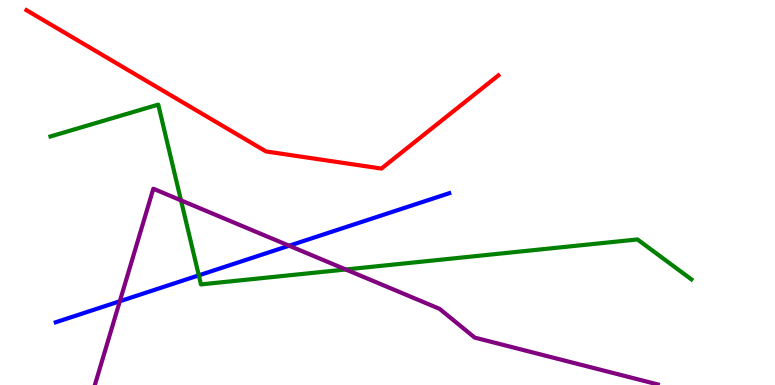[{'lines': ['blue', 'red'], 'intersections': []}, {'lines': ['green', 'red'], 'intersections': []}, {'lines': ['purple', 'red'], 'intersections': []}, {'lines': ['blue', 'green'], 'intersections': [{'x': 2.57, 'y': 2.85}]}, {'lines': ['blue', 'purple'], 'intersections': [{'x': 1.55, 'y': 2.18}, {'x': 3.73, 'y': 3.62}]}, {'lines': ['green', 'purple'], 'intersections': [{'x': 2.34, 'y': 4.8}, {'x': 4.46, 'y': 3.0}]}]